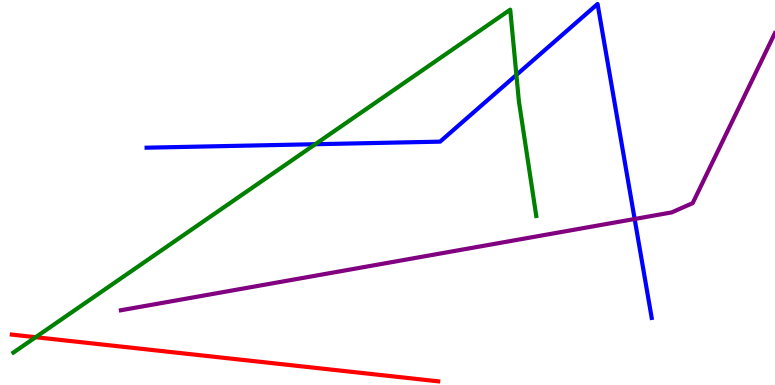[{'lines': ['blue', 'red'], 'intersections': []}, {'lines': ['green', 'red'], 'intersections': [{'x': 0.46, 'y': 1.24}]}, {'lines': ['purple', 'red'], 'intersections': []}, {'lines': ['blue', 'green'], 'intersections': [{'x': 4.07, 'y': 6.25}, {'x': 6.66, 'y': 8.05}]}, {'lines': ['blue', 'purple'], 'intersections': [{'x': 8.19, 'y': 4.31}]}, {'lines': ['green', 'purple'], 'intersections': []}]